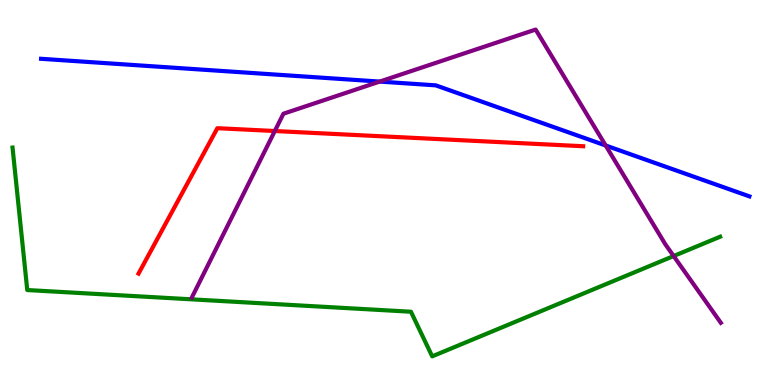[{'lines': ['blue', 'red'], 'intersections': []}, {'lines': ['green', 'red'], 'intersections': []}, {'lines': ['purple', 'red'], 'intersections': [{'x': 3.55, 'y': 6.6}]}, {'lines': ['blue', 'green'], 'intersections': []}, {'lines': ['blue', 'purple'], 'intersections': [{'x': 4.9, 'y': 7.88}, {'x': 7.82, 'y': 6.22}]}, {'lines': ['green', 'purple'], 'intersections': [{'x': 8.69, 'y': 3.35}]}]